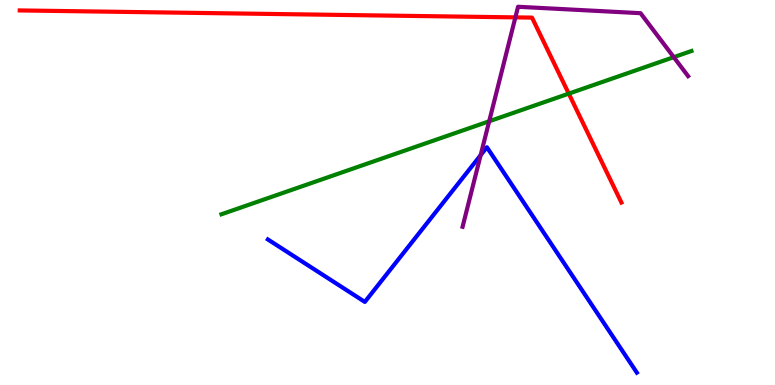[{'lines': ['blue', 'red'], 'intersections': []}, {'lines': ['green', 'red'], 'intersections': [{'x': 7.34, 'y': 7.57}]}, {'lines': ['purple', 'red'], 'intersections': [{'x': 6.65, 'y': 9.55}]}, {'lines': ['blue', 'green'], 'intersections': []}, {'lines': ['blue', 'purple'], 'intersections': [{'x': 6.2, 'y': 5.97}]}, {'lines': ['green', 'purple'], 'intersections': [{'x': 6.31, 'y': 6.85}, {'x': 8.69, 'y': 8.52}]}]